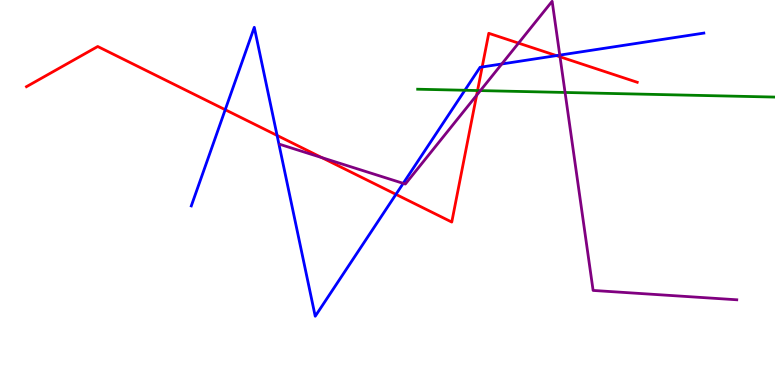[{'lines': ['blue', 'red'], 'intersections': [{'x': 2.91, 'y': 7.15}, {'x': 3.58, 'y': 6.48}, {'x': 5.11, 'y': 4.95}, {'x': 6.22, 'y': 8.26}, {'x': 7.18, 'y': 8.56}]}, {'lines': ['green', 'red'], 'intersections': [{'x': 6.16, 'y': 7.65}]}, {'lines': ['purple', 'red'], 'intersections': [{'x': 4.15, 'y': 5.91}, {'x': 6.15, 'y': 7.52}, {'x': 6.69, 'y': 8.88}, {'x': 7.23, 'y': 8.52}]}, {'lines': ['blue', 'green'], 'intersections': [{'x': 6.0, 'y': 7.66}]}, {'lines': ['blue', 'purple'], 'intersections': [{'x': 5.2, 'y': 5.24}, {'x': 6.47, 'y': 8.34}, {'x': 7.22, 'y': 8.57}]}, {'lines': ['green', 'purple'], 'intersections': [{'x': 6.2, 'y': 7.65}, {'x': 7.29, 'y': 7.6}]}]